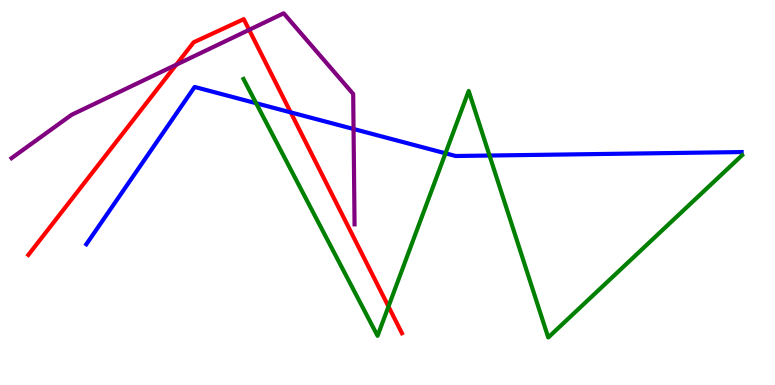[{'lines': ['blue', 'red'], 'intersections': [{'x': 3.75, 'y': 7.08}]}, {'lines': ['green', 'red'], 'intersections': [{'x': 5.01, 'y': 2.04}]}, {'lines': ['purple', 'red'], 'intersections': [{'x': 2.27, 'y': 8.32}, {'x': 3.21, 'y': 9.22}]}, {'lines': ['blue', 'green'], 'intersections': [{'x': 3.31, 'y': 7.32}, {'x': 5.75, 'y': 6.02}, {'x': 6.32, 'y': 5.96}]}, {'lines': ['blue', 'purple'], 'intersections': [{'x': 4.56, 'y': 6.65}]}, {'lines': ['green', 'purple'], 'intersections': []}]